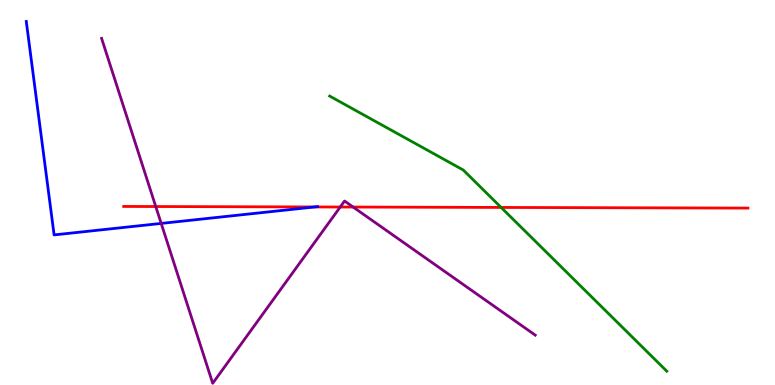[{'lines': ['blue', 'red'], 'intersections': [{'x': 4.06, 'y': 4.62}]}, {'lines': ['green', 'red'], 'intersections': [{'x': 6.47, 'y': 4.61}]}, {'lines': ['purple', 'red'], 'intersections': [{'x': 2.01, 'y': 4.64}, {'x': 4.39, 'y': 4.62}, {'x': 4.56, 'y': 4.62}]}, {'lines': ['blue', 'green'], 'intersections': []}, {'lines': ['blue', 'purple'], 'intersections': [{'x': 2.08, 'y': 4.2}]}, {'lines': ['green', 'purple'], 'intersections': []}]